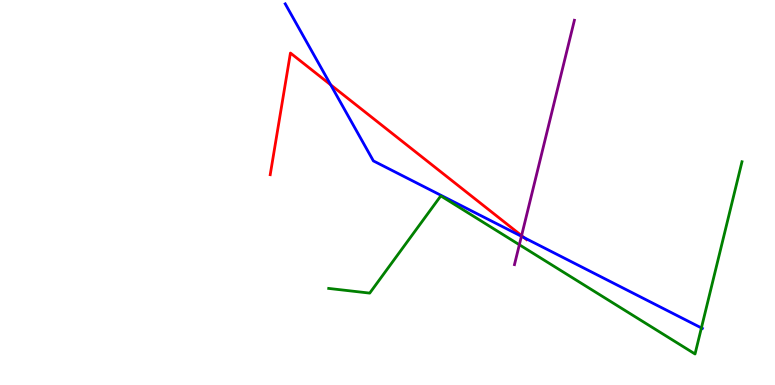[{'lines': ['blue', 'red'], 'intersections': [{'x': 4.27, 'y': 7.8}, {'x': 6.76, 'y': 3.83}]}, {'lines': ['green', 'red'], 'intersections': []}, {'lines': ['purple', 'red'], 'intersections': [{'x': 6.73, 'y': 3.88}]}, {'lines': ['blue', 'green'], 'intersections': [{'x': 9.05, 'y': 1.48}]}, {'lines': ['blue', 'purple'], 'intersections': [{'x': 6.73, 'y': 3.86}]}, {'lines': ['green', 'purple'], 'intersections': [{'x': 6.7, 'y': 3.64}]}]